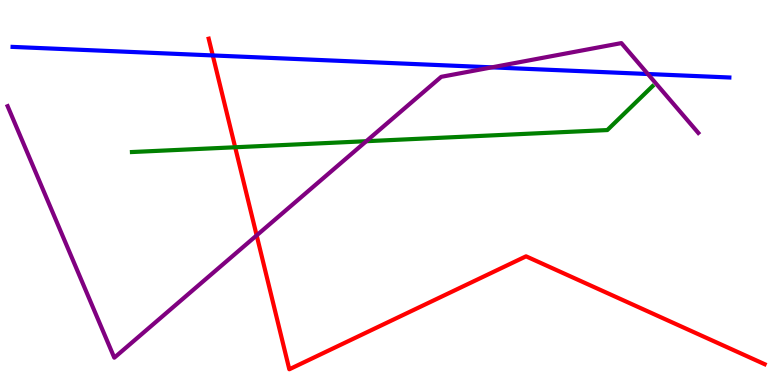[{'lines': ['blue', 'red'], 'intersections': [{'x': 2.75, 'y': 8.56}]}, {'lines': ['green', 'red'], 'intersections': [{'x': 3.03, 'y': 6.17}]}, {'lines': ['purple', 'red'], 'intersections': [{'x': 3.31, 'y': 3.89}]}, {'lines': ['blue', 'green'], 'intersections': []}, {'lines': ['blue', 'purple'], 'intersections': [{'x': 6.35, 'y': 8.25}, {'x': 8.36, 'y': 8.08}]}, {'lines': ['green', 'purple'], 'intersections': [{'x': 4.73, 'y': 6.33}]}]